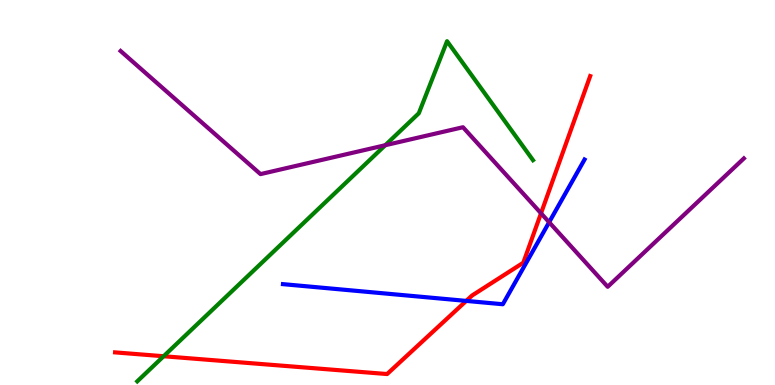[{'lines': ['blue', 'red'], 'intersections': [{'x': 6.02, 'y': 2.18}]}, {'lines': ['green', 'red'], 'intersections': [{'x': 2.11, 'y': 0.747}]}, {'lines': ['purple', 'red'], 'intersections': [{'x': 6.98, 'y': 4.46}]}, {'lines': ['blue', 'green'], 'intersections': []}, {'lines': ['blue', 'purple'], 'intersections': [{'x': 7.09, 'y': 4.23}]}, {'lines': ['green', 'purple'], 'intersections': [{'x': 4.97, 'y': 6.23}]}]